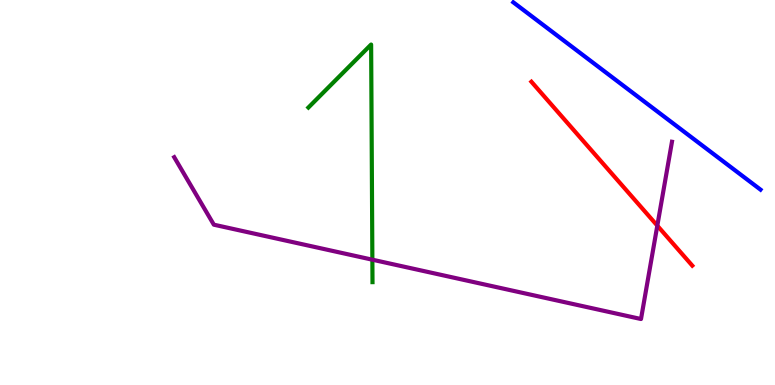[{'lines': ['blue', 'red'], 'intersections': []}, {'lines': ['green', 'red'], 'intersections': []}, {'lines': ['purple', 'red'], 'intersections': [{'x': 8.48, 'y': 4.14}]}, {'lines': ['blue', 'green'], 'intersections': []}, {'lines': ['blue', 'purple'], 'intersections': []}, {'lines': ['green', 'purple'], 'intersections': [{'x': 4.8, 'y': 3.25}]}]